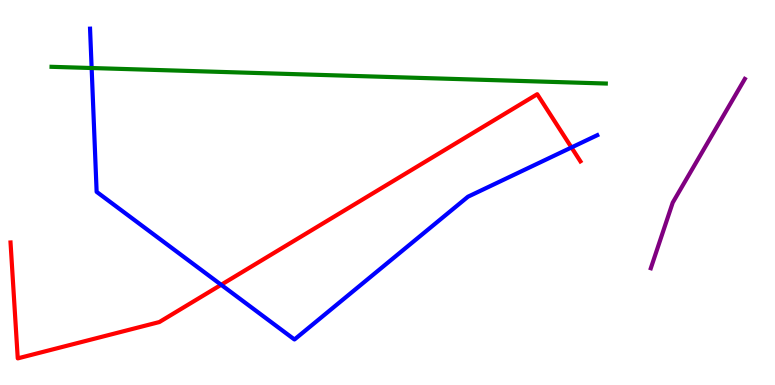[{'lines': ['blue', 'red'], 'intersections': [{'x': 2.85, 'y': 2.6}, {'x': 7.37, 'y': 6.17}]}, {'lines': ['green', 'red'], 'intersections': []}, {'lines': ['purple', 'red'], 'intersections': []}, {'lines': ['blue', 'green'], 'intersections': [{'x': 1.18, 'y': 8.23}]}, {'lines': ['blue', 'purple'], 'intersections': []}, {'lines': ['green', 'purple'], 'intersections': []}]